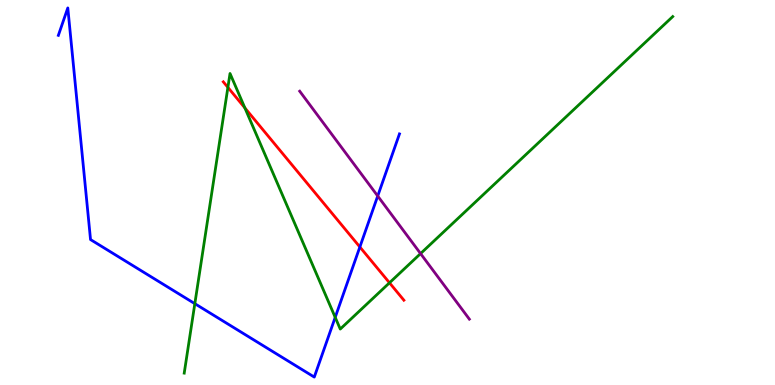[{'lines': ['blue', 'red'], 'intersections': [{'x': 4.64, 'y': 3.59}]}, {'lines': ['green', 'red'], 'intersections': [{'x': 2.94, 'y': 7.73}, {'x': 3.16, 'y': 7.2}, {'x': 5.03, 'y': 2.65}]}, {'lines': ['purple', 'red'], 'intersections': []}, {'lines': ['blue', 'green'], 'intersections': [{'x': 2.51, 'y': 2.11}, {'x': 4.33, 'y': 1.76}]}, {'lines': ['blue', 'purple'], 'intersections': [{'x': 4.87, 'y': 4.91}]}, {'lines': ['green', 'purple'], 'intersections': [{'x': 5.43, 'y': 3.41}]}]